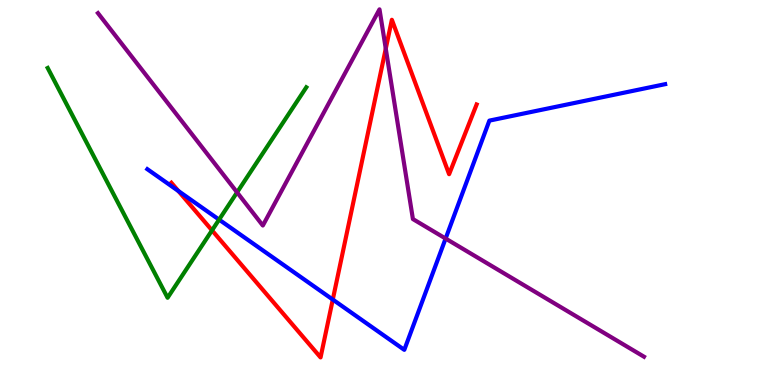[{'lines': ['blue', 'red'], 'intersections': [{'x': 2.3, 'y': 5.04}, {'x': 4.29, 'y': 2.22}]}, {'lines': ['green', 'red'], 'intersections': [{'x': 2.74, 'y': 4.02}]}, {'lines': ['purple', 'red'], 'intersections': [{'x': 4.98, 'y': 8.74}]}, {'lines': ['blue', 'green'], 'intersections': [{'x': 2.83, 'y': 4.3}]}, {'lines': ['blue', 'purple'], 'intersections': [{'x': 5.75, 'y': 3.8}]}, {'lines': ['green', 'purple'], 'intersections': [{'x': 3.06, 'y': 5.0}]}]